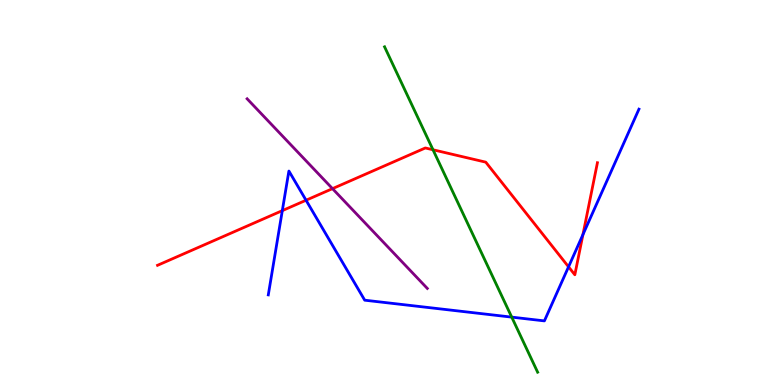[{'lines': ['blue', 'red'], 'intersections': [{'x': 3.64, 'y': 4.53}, {'x': 3.95, 'y': 4.8}, {'x': 7.34, 'y': 3.07}, {'x': 7.52, 'y': 3.91}]}, {'lines': ['green', 'red'], 'intersections': [{'x': 5.59, 'y': 6.11}]}, {'lines': ['purple', 'red'], 'intersections': [{'x': 4.29, 'y': 5.1}]}, {'lines': ['blue', 'green'], 'intersections': [{'x': 6.6, 'y': 1.76}]}, {'lines': ['blue', 'purple'], 'intersections': []}, {'lines': ['green', 'purple'], 'intersections': []}]